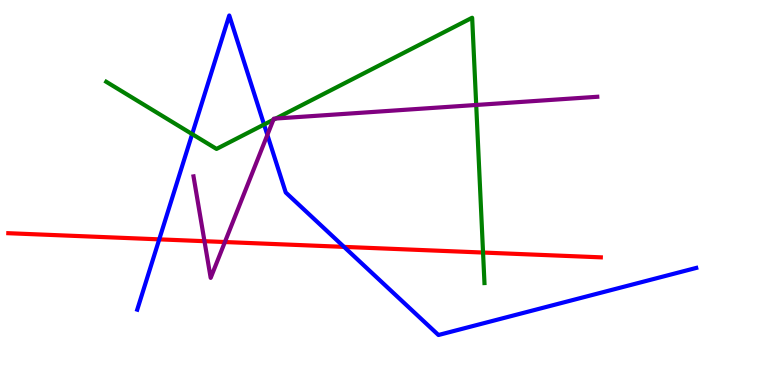[{'lines': ['blue', 'red'], 'intersections': [{'x': 2.05, 'y': 3.78}, {'x': 4.44, 'y': 3.59}]}, {'lines': ['green', 'red'], 'intersections': [{'x': 6.23, 'y': 3.44}]}, {'lines': ['purple', 'red'], 'intersections': [{'x': 2.64, 'y': 3.74}, {'x': 2.9, 'y': 3.71}]}, {'lines': ['blue', 'green'], 'intersections': [{'x': 2.48, 'y': 6.52}, {'x': 3.41, 'y': 6.77}]}, {'lines': ['blue', 'purple'], 'intersections': [{'x': 3.45, 'y': 6.5}]}, {'lines': ['green', 'purple'], 'intersections': [{'x': 3.53, 'y': 6.89}, {'x': 3.56, 'y': 6.92}, {'x': 6.14, 'y': 7.27}]}]